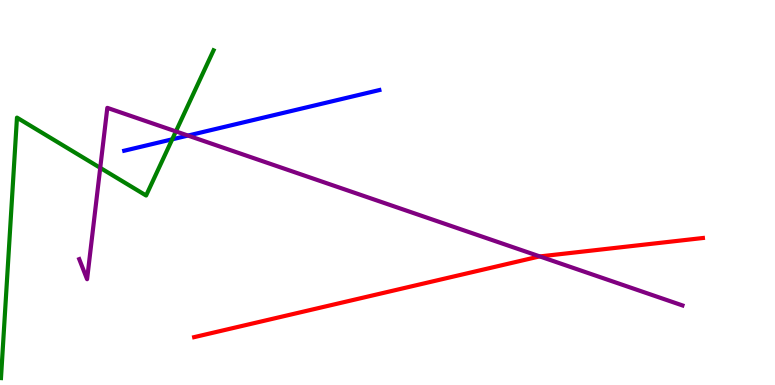[{'lines': ['blue', 'red'], 'intersections': []}, {'lines': ['green', 'red'], 'intersections': []}, {'lines': ['purple', 'red'], 'intersections': [{'x': 6.97, 'y': 3.34}]}, {'lines': ['blue', 'green'], 'intersections': [{'x': 2.22, 'y': 6.38}]}, {'lines': ['blue', 'purple'], 'intersections': [{'x': 2.43, 'y': 6.48}]}, {'lines': ['green', 'purple'], 'intersections': [{'x': 1.29, 'y': 5.64}, {'x': 2.27, 'y': 6.59}]}]